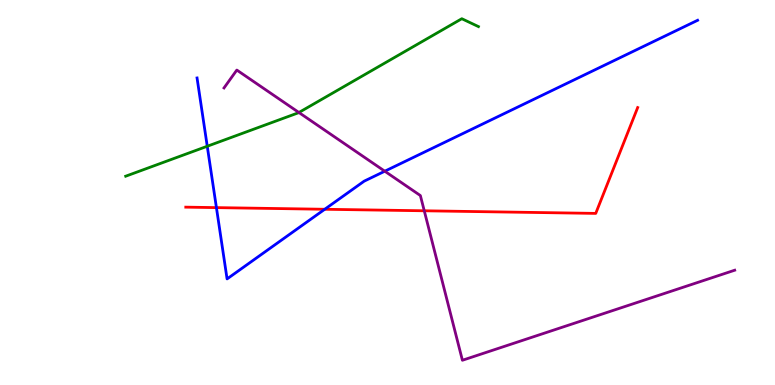[{'lines': ['blue', 'red'], 'intersections': [{'x': 2.79, 'y': 4.61}, {'x': 4.19, 'y': 4.56}]}, {'lines': ['green', 'red'], 'intersections': []}, {'lines': ['purple', 'red'], 'intersections': [{'x': 5.47, 'y': 4.53}]}, {'lines': ['blue', 'green'], 'intersections': [{'x': 2.67, 'y': 6.2}]}, {'lines': ['blue', 'purple'], 'intersections': [{'x': 4.96, 'y': 5.55}]}, {'lines': ['green', 'purple'], 'intersections': [{'x': 3.86, 'y': 7.08}]}]